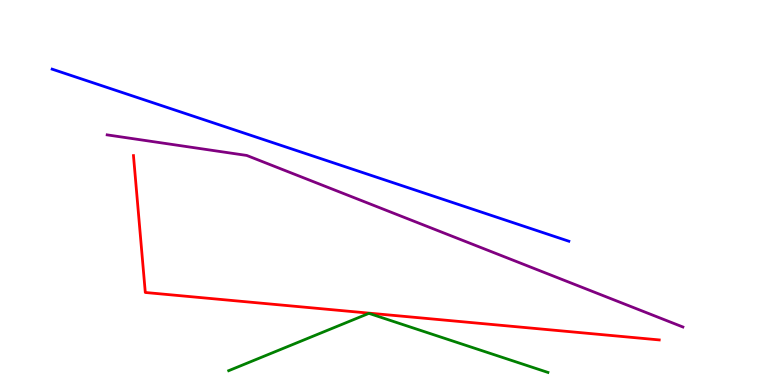[{'lines': ['blue', 'red'], 'intersections': []}, {'lines': ['green', 'red'], 'intersections': []}, {'lines': ['purple', 'red'], 'intersections': []}, {'lines': ['blue', 'green'], 'intersections': []}, {'lines': ['blue', 'purple'], 'intersections': []}, {'lines': ['green', 'purple'], 'intersections': []}]